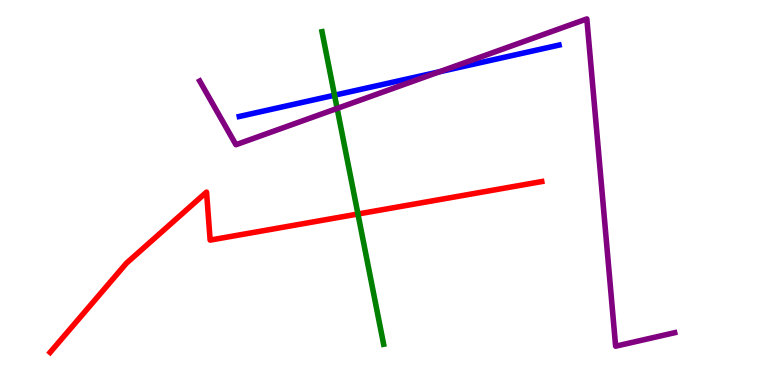[{'lines': ['blue', 'red'], 'intersections': []}, {'lines': ['green', 'red'], 'intersections': [{'x': 4.62, 'y': 4.44}]}, {'lines': ['purple', 'red'], 'intersections': []}, {'lines': ['blue', 'green'], 'intersections': [{'x': 4.32, 'y': 7.53}]}, {'lines': ['blue', 'purple'], 'intersections': [{'x': 5.67, 'y': 8.13}]}, {'lines': ['green', 'purple'], 'intersections': [{'x': 4.35, 'y': 7.18}]}]